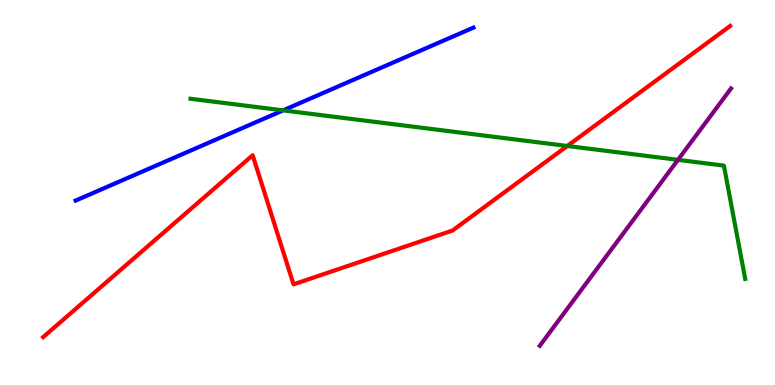[{'lines': ['blue', 'red'], 'intersections': []}, {'lines': ['green', 'red'], 'intersections': [{'x': 7.32, 'y': 6.21}]}, {'lines': ['purple', 'red'], 'intersections': []}, {'lines': ['blue', 'green'], 'intersections': [{'x': 3.65, 'y': 7.13}]}, {'lines': ['blue', 'purple'], 'intersections': []}, {'lines': ['green', 'purple'], 'intersections': [{'x': 8.75, 'y': 5.85}]}]